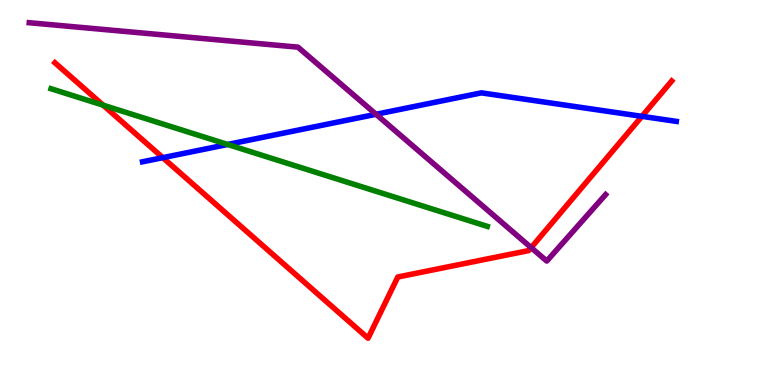[{'lines': ['blue', 'red'], 'intersections': [{'x': 2.1, 'y': 5.9}, {'x': 8.28, 'y': 6.98}]}, {'lines': ['green', 'red'], 'intersections': [{'x': 1.33, 'y': 7.27}]}, {'lines': ['purple', 'red'], 'intersections': [{'x': 6.85, 'y': 3.57}]}, {'lines': ['blue', 'green'], 'intersections': [{'x': 2.94, 'y': 6.25}]}, {'lines': ['blue', 'purple'], 'intersections': [{'x': 4.85, 'y': 7.03}]}, {'lines': ['green', 'purple'], 'intersections': []}]